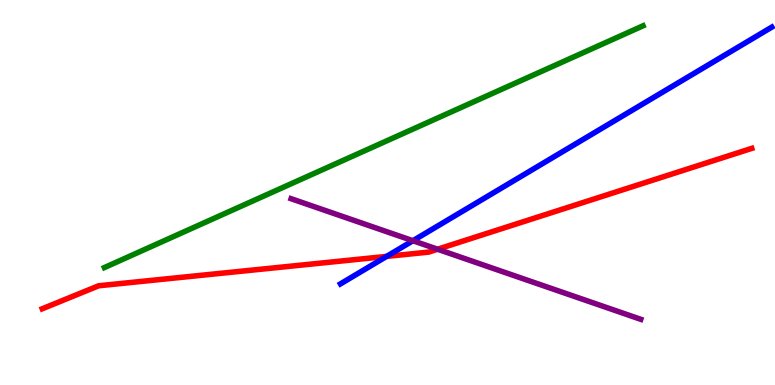[{'lines': ['blue', 'red'], 'intersections': [{'x': 4.99, 'y': 3.34}]}, {'lines': ['green', 'red'], 'intersections': []}, {'lines': ['purple', 'red'], 'intersections': [{'x': 5.65, 'y': 3.53}]}, {'lines': ['blue', 'green'], 'intersections': []}, {'lines': ['blue', 'purple'], 'intersections': [{'x': 5.33, 'y': 3.75}]}, {'lines': ['green', 'purple'], 'intersections': []}]